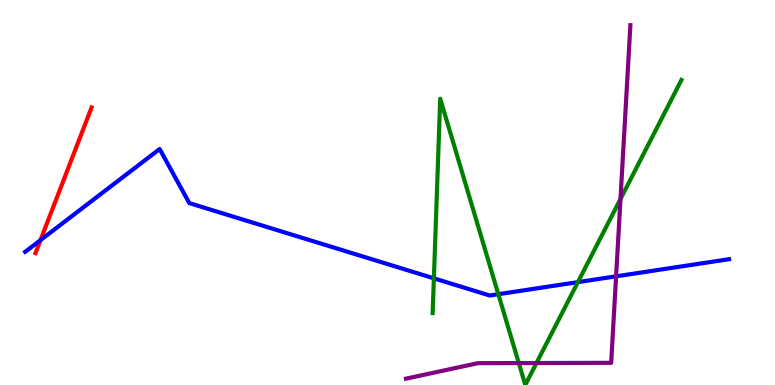[{'lines': ['blue', 'red'], 'intersections': [{'x': 0.522, 'y': 3.76}]}, {'lines': ['green', 'red'], 'intersections': []}, {'lines': ['purple', 'red'], 'intersections': []}, {'lines': ['blue', 'green'], 'intersections': [{'x': 5.6, 'y': 2.77}, {'x': 6.43, 'y': 2.36}, {'x': 7.46, 'y': 2.67}]}, {'lines': ['blue', 'purple'], 'intersections': [{'x': 7.95, 'y': 2.82}]}, {'lines': ['green', 'purple'], 'intersections': [{'x': 6.69, 'y': 0.57}, {'x': 6.92, 'y': 0.571}, {'x': 8.01, 'y': 4.83}]}]